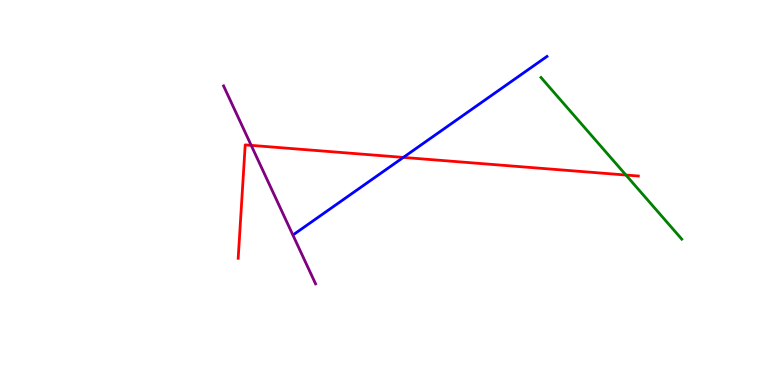[{'lines': ['blue', 'red'], 'intersections': [{'x': 5.2, 'y': 5.91}]}, {'lines': ['green', 'red'], 'intersections': [{'x': 8.08, 'y': 5.45}]}, {'lines': ['purple', 'red'], 'intersections': [{'x': 3.24, 'y': 6.22}]}, {'lines': ['blue', 'green'], 'intersections': []}, {'lines': ['blue', 'purple'], 'intersections': []}, {'lines': ['green', 'purple'], 'intersections': []}]